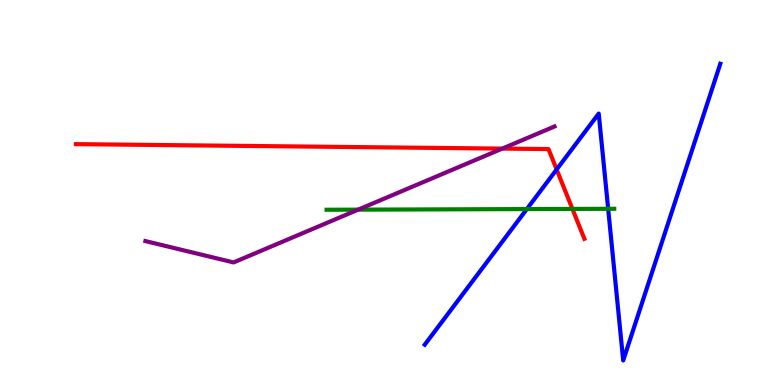[{'lines': ['blue', 'red'], 'intersections': [{'x': 7.18, 'y': 5.6}]}, {'lines': ['green', 'red'], 'intersections': [{'x': 7.39, 'y': 4.57}]}, {'lines': ['purple', 'red'], 'intersections': [{'x': 6.48, 'y': 6.14}]}, {'lines': ['blue', 'green'], 'intersections': [{'x': 6.8, 'y': 4.57}, {'x': 7.85, 'y': 4.58}]}, {'lines': ['blue', 'purple'], 'intersections': []}, {'lines': ['green', 'purple'], 'intersections': [{'x': 4.62, 'y': 4.55}]}]